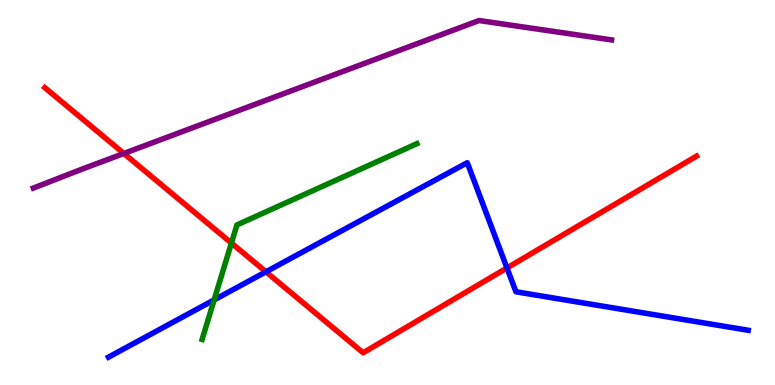[{'lines': ['blue', 'red'], 'intersections': [{'x': 3.43, 'y': 2.94}, {'x': 6.54, 'y': 3.04}]}, {'lines': ['green', 'red'], 'intersections': [{'x': 2.99, 'y': 3.69}]}, {'lines': ['purple', 'red'], 'intersections': [{'x': 1.6, 'y': 6.01}]}, {'lines': ['blue', 'green'], 'intersections': [{'x': 2.76, 'y': 2.21}]}, {'lines': ['blue', 'purple'], 'intersections': []}, {'lines': ['green', 'purple'], 'intersections': []}]